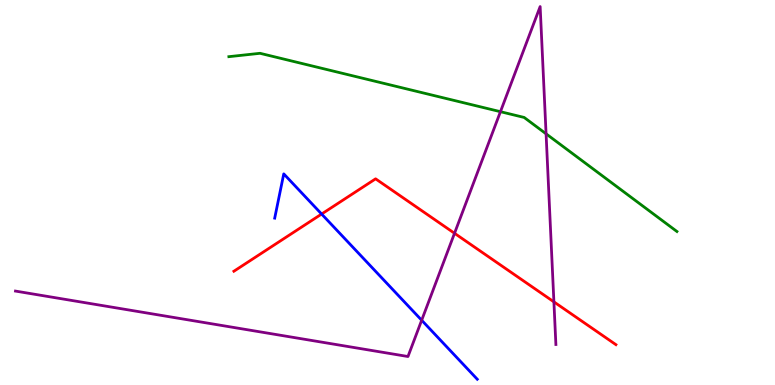[{'lines': ['blue', 'red'], 'intersections': [{'x': 4.15, 'y': 4.44}]}, {'lines': ['green', 'red'], 'intersections': []}, {'lines': ['purple', 'red'], 'intersections': [{'x': 5.86, 'y': 3.94}, {'x': 7.15, 'y': 2.16}]}, {'lines': ['blue', 'green'], 'intersections': []}, {'lines': ['blue', 'purple'], 'intersections': [{'x': 5.44, 'y': 1.68}]}, {'lines': ['green', 'purple'], 'intersections': [{'x': 6.46, 'y': 7.1}, {'x': 7.05, 'y': 6.52}]}]